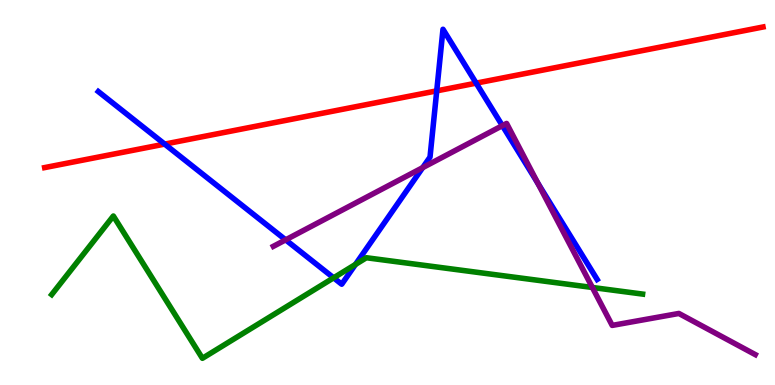[{'lines': ['blue', 'red'], 'intersections': [{'x': 2.12, 'y': 6.26}, {'x': 5.64, 'y': 7.64}, {'x': 6.14, 'y': 7.84}]}, {'lines': ['green', 'red'], 'intersections': []}, {'lines': ['purple', 'red'], 'intersections': []}, {'lines': ['blue', 'green'], 'intersections': [{'x': 4.3, 'y': 2.78}, {'x': 4.59, 'y': 3.13}]}, {'lines': ['blue', 'purple'], 'intersections': [{'x': 3.69, 'y': 3.77}, {'x': 5.45, 'y': 5.65}, {'x': 6.48, 'y': 6.74}, {'x': 6.94, 'y': 5.24}]}, {'lines': ['green', 'purple'], 'intersections': [{'x': 7.64, 'y': 2.53}]}]